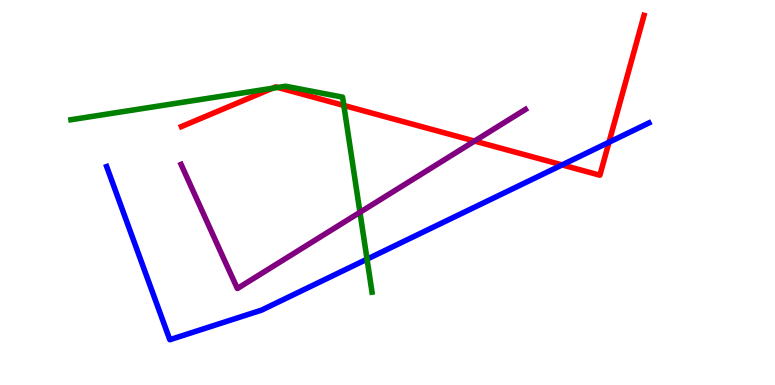[{'lines': ['blue', 'red'], 'intersections': [{'x': 7.25, 'y': 5.72}, {'x': 7.86, 'y': 6.31}]}, {'lines': ['green', 'red'], 'intersections': [{'x': 3.52, 'y': 7.71}, {'x': 3.58, 'y': 7.73}, {'x': 4.44, 'y': 7.26}]}, {'lines': ['purple', 'red'], 'intersections': [{'x': 6.12, 'y': 6.34}]}, {'lines': ['blue', 'green'], 'intersections': [{'x': 4.74, 'y': 3.27}]}, {'lines': ['blue', 'purple'], 'intersections': []}, {'lines': ['green', 'purple'], 'intersections': [{'x': 4.64, 'y': 4.49}]}]